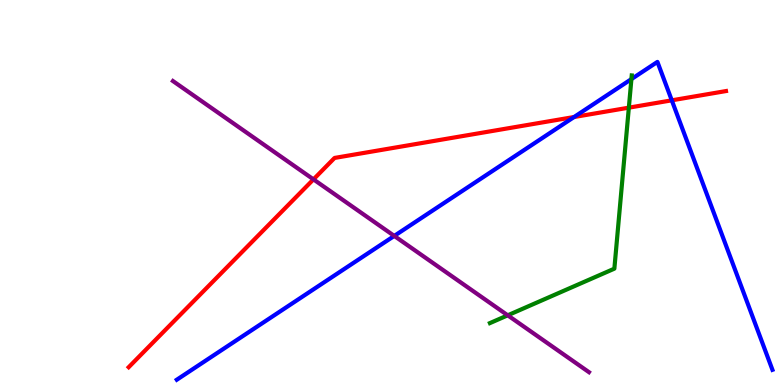[{'lines': ['blue', 'red'], 'intersections': [{'x': 7.41, 'y': 6.96}, {'x': 8.67, 'y': 7.39}]}, {'lines': ['green', 'red'], 'intersections': [{'x': 8.11, 'y': 7.2}]}, {'lines': ['purple', 'red'], 'intersections': [{'x': 4.04, 'y': 5.34}]}, {'lines': ['blue', 'green'], 'intersections': [{'x': 8.15, 'y': 7.95}]}, {'lines': ['blue', 'purple'], 'intersections': [{'x': 5.09, 'y': 3.87}]}, {'lines': ['green', 'purple'], 'intersections': [{'x': 6.55, 'y': 1.81}]}]